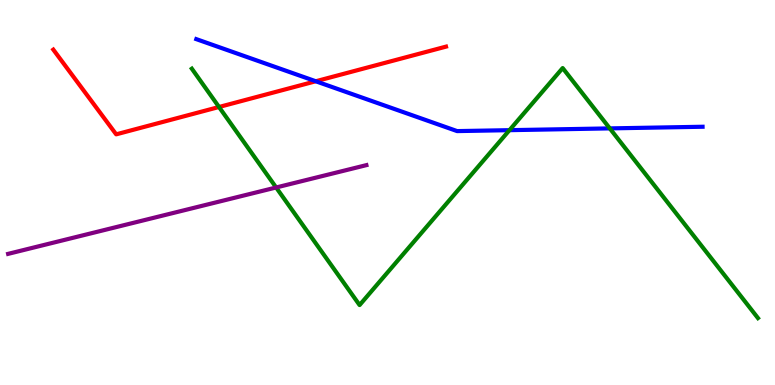[{'lines': ['blue', 'red'], 'intersections': [{'x': 4.07, 'y': 7.89}]}, {'lines': ['green', 'red'], 'intersections': [{'x': 2.83, 'y': 7.22}]}, {'lines': ['purple', 'red'], 'intersections': []}, {'lines': ['blue', 'green'], 'intersections': [{'x': 6.57, 'y': 6.62}, {'x': 7.87, 'y': 6.67}]}, {'lines': ['blue', 'purple'], 'intersections': []}, {'lines': ['green', 'purple'], 'intersections': [{'x': 3.56, 'y': 5.13}]}]